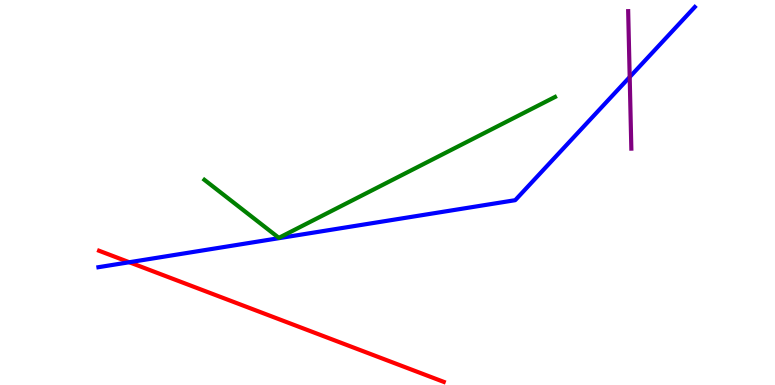[{'lines': ['blue', 'red'], 'intersections': [{'x': 1.67, 'y': 3.19}]}, {'lines': ['green', 'red'], 'intersections': []}, {'lines': ['purple', 'red'], 'intersections': []}, {'lines': ['blue', 'green'], 'intersections': []}, {'lines': ['blue', 'purple'], 'intersections': [{'x': 8.13, 'y': 8.0}]}, {'lines': ['green', 'purple'], 'intersections': []}]